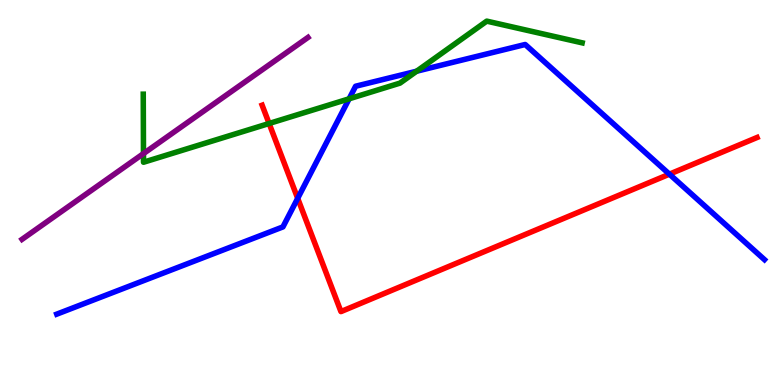[{'lines': ['blue', 'red'], 'intersections': [{'x': 3.84, 'y': 4.85}, {'x': 8.64, 'y': 5.48}]}, {'lines': ['green', 'red'], 'intersections': [{'x': 3.47, 'y': 6.79}]}, {'lines': ['purple', 'red'], 'intersections': []}, {'lines': ['blue', 'green'], 'intersections': [{'x': 4.5, 'y': 7.43}, {'x': 5.38, 'y': 8.15}]}, {'lines': ['blue', 'purple'], 'intersections': []}, {'lines': ['green', 'purple'], 'intersections': [{'x': 1.85, 'y': 6.01}]}]